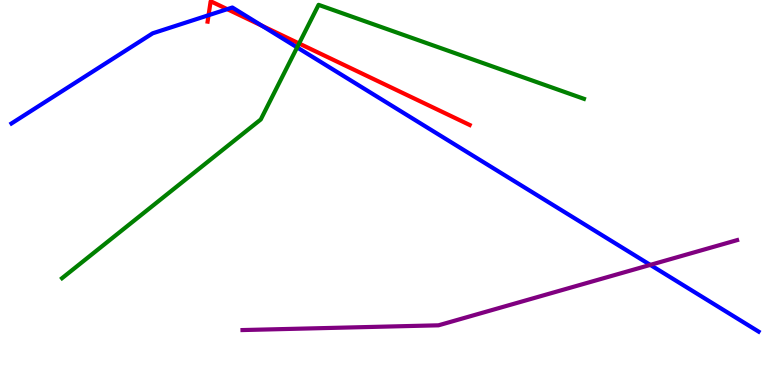[{'lines': ['blue', 'red'], 'intersections': [{'x': 2.69, 'y': 9.6}, {'x': 2.93, 'y': 9.76}, {'x': 3.38, 'y': 9.33}]}, {'lines': ['green', 'red'], 'intersections': [{'x': 3.86, 'y': 8.87}]}, {'lines': ['purple', 'red'], 'intersections': []}, {'lines': ['blue', 'green'], 'intersections': [{'x': 3.83, 'y': 8.77}]}, {'lines': ['blue', 'purple'], 'intersections': [{'x': 8.39, 'y': 3.12}]}, {'lines': ['green', 'purple'], 'intersections': []}]